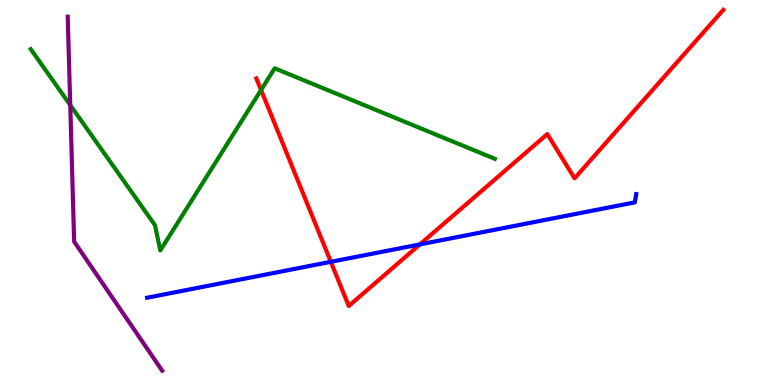[{'lines': ['blue', 'red'], 'intersections': [{'x': 4.27, 'y': 3.2}, {'x': 5.42, 'y': 3.65}]}, {'lines': ['green', 'red'], 'intersections': [{'x': 3.37, 'y': 7.66}]}, {'lines': ['purple', 'red'], 'intersections': []}, {'lines': ['blue', 'green'], 'intersections': []}, {'lines': ['blue', 'purple'], 'intersections': []}, {'lines': ['green', 'purple'], 'intersections': [{'x': 0.906, 'y': 7.27}]}]